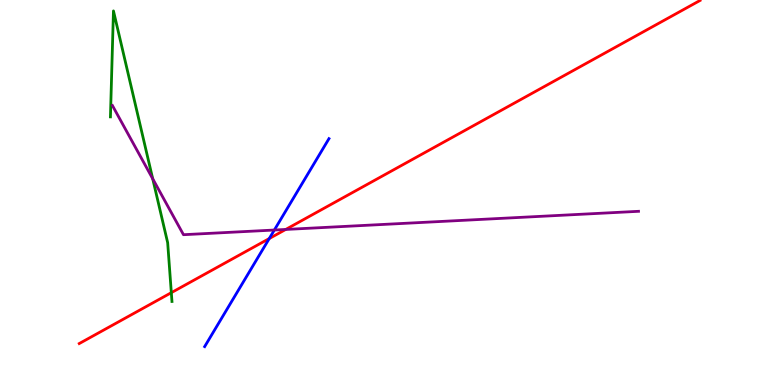[{'lines': ['blue', 'red'], 'intersections': [{'x': 3.47, 'y': 3.8}]}, {'lines': ['green', 'red'], 'intersections': [{'x': 2.21, 'y': 2.4}]}, {'lines': ['purple', 'red'], 'intersections': [{'x': 3.69, 'y': 4.04}]}, {'lines': ['blue', 'green'], 'intersections': []}, {'lines': ['blue', 'purple'], 'intersections': [{'x': 3.54, 'y': 4.03}]}, {'lines': ['green', 'purple'], 'intersections': [{'x': 1.97, 'y': 5.36}]}]